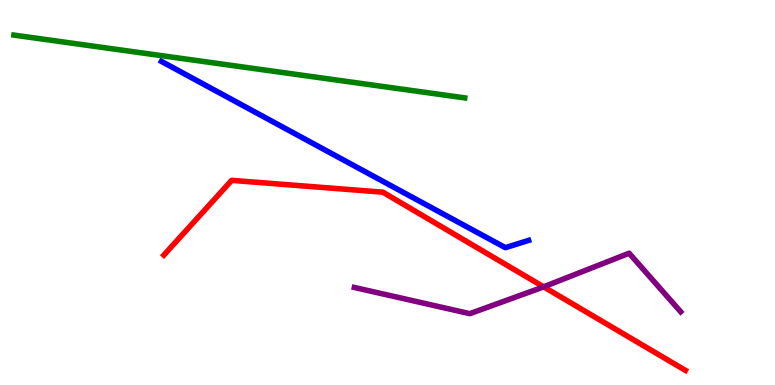[{'lines': ['blue', 'red'], 'intersections': []}, {'lines': ['green', 'red'], 'intersections': []}, {'lines': ['purple', 'red'], 'intersections': [{'x': 7.01, 'y': 2.55}]}, {'lines': ['blue', 'green'], 'intersections': []}, {'lines': ['blue', 'purple'], 'intersections': []}, {'lines': ['green', 'purple'], 'intersections': []}]